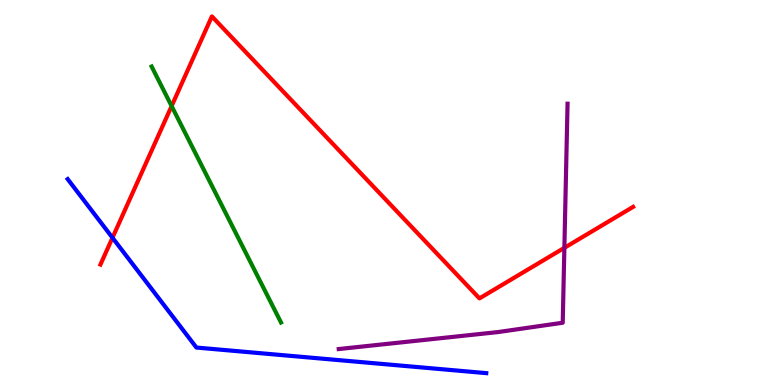[{'lines': ['blue', 'red'], 'intersections': [{'x': 1.45, 'y': 3.83}]}, {'lines': ['green', 'red'], 'intersections': [{'x': 2.21, 'y': 7.24}]}, {'lines': ['purple', 'red'], 'intersections': [{'x': 7.28, 'y': 3.56}]}, {'lines': ['blue', 'green'], 'intersections': []}, {'lines': ['blue', 'purple'], 'intersections': []}, {'lines': ['green', 'purple'], 'intersections': []}]